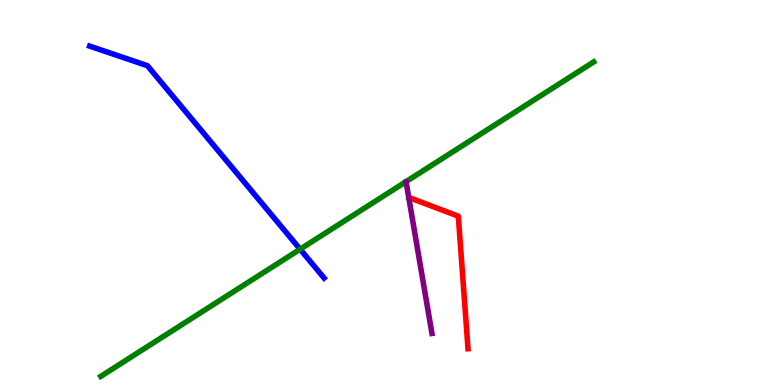[{'lines': ['blue', 'red'], 'intersections': []}, {'lines': ['green', 'red'], 'intersections': []}, {'lines': ['purple', 'red'], 'intersections': []}, {'lines': ['blue', 'green'], 'intersections': [{'x': 3.87, 'y': 3.53}]}, {'lines': ['blue', 'purple'], 'intersections': []}, {'lines': ['green', 'purple'], 'intersections': []}]